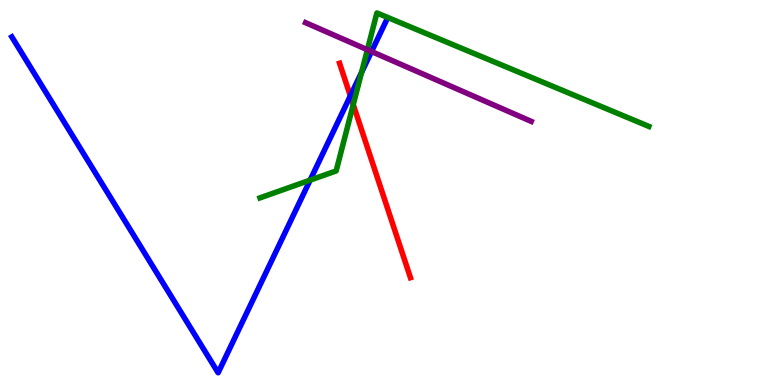[{'lines': ['blue', 'red'], 'intersections': [{'x': 4.52, 'y': 7.51}]}, {'lines': ['green', 'red'], 'intersections': [{'x': 4.56, 'y': 7.28}]}, {'lines': ['purple', 'red'], 'intersections': []}, {'lines': ['blue', 'green'], 'intersections': [{'x': 4.0, 'y': 5.32}, {'x': 4.67, 'y': 8.12}]}, {'lines': ['blue', 'purple'], 'intersections': [{'x': 4.79, 'y': 8.66}]}, {'lines': ['green', 'purple'], 'intersections': [{'x': 4.74, 'y': 8.71}]}]